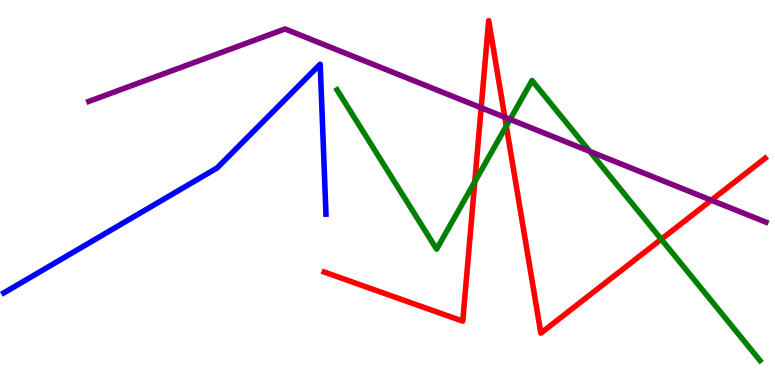[{'lines': ['blue', 'red'], 'intersections': []}, {'lines': ['green', 'red'], 'intersections': [{'x': 6.13, 'y': 5.28}, {'x': 6.53, 'y': 6.73}, {'x': 8.53, 'y': 3.79}]}, {'lines': ['purple', 'red'], 'intersections': [{'x': 6.21, 'y': 7.2}, {'x': 6.51, 'y': 6.95}, {'x': 9.18, 'y': 4.8}]}, {'lines': ['blue', 'green'], 'intersections': []}, {'lines': ['blue', 'purple'], 'intersections': []}, {'lines': ['green', 'purple'], 'intersections': [{'x': 6.58, 'y': 6.9}, {'x': 7.61, 'y': 6.07}]}]